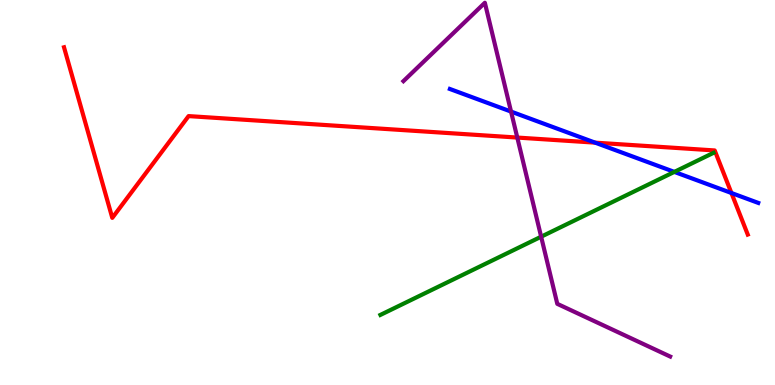[{'lines': ['blue', 'red'], 'intersections': [{'x': 7.68, 'y': 6.29}, {'x': 9.44, 'y': 4.99}]}, {'lines': ['green', 'red'], 'intersections': []}, {'lines': ['purple', 'red'], 'intersections': [{'x': 6.67, 'y': 6.43}]}, {'lines': ['blue', 'green'], 'intersections': [{'x': 8.7, 'y': 5.54}]}, {'lines': ['blue', 'purple'], 'intersections': [{'x': 6.59, 'y': 7.1}]}, {'lines': ['green', 'purple'], 'intersections': [{'x': 6.98, 'y': 3.85}]}]